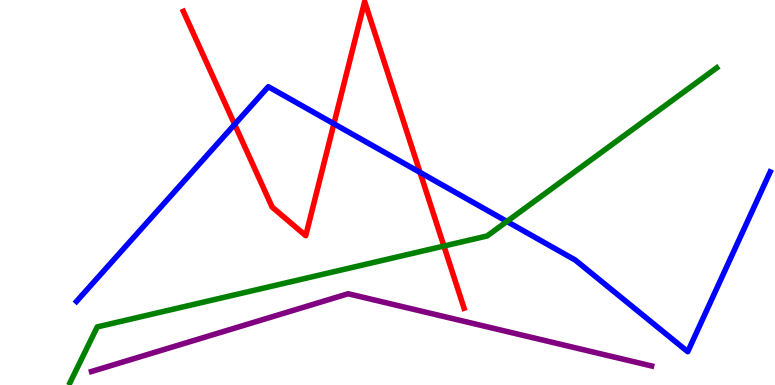[{'lines': ['blue', 'red'], 'intersections': [{'x': 3.03, 'y': 6.77}, {'x': 4.31, 'y': 6.79}, {'x': 5.42, 'y': 5.52}]}, {'lines': ['green', 'red'], 'intersections': [{'x': 5.73, 'y': 3.61}]}, {'lines': ['purple', 'red'], 'intersections': []}, {'lines': ['blue', 'green'], 'intersections': [{'x': 6.54, 'y': 4.25}]}, {'lines': ['blue', 'purple'], 'intersections': []}, {'lines': ['green', 'purple'], 'intersections': []}]